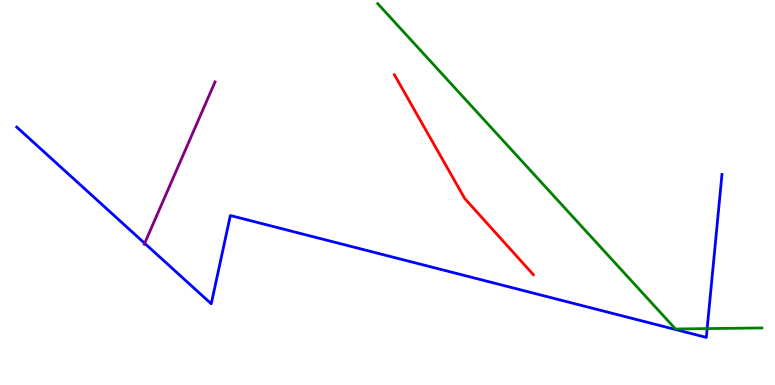[{'lines': ['blue', 'red'], 'intersections': []}, {'lines': ['green', 'red'], 'intersections': []}, {'lines': ['purple', 'red'], 'intersections': []}, {'lines': ['blue', 'green'], 'intersections': [{'x': 9.12, 'y': 1.46}]}, {'lines': ['blue', 'purple'], 'intersections': [{'x': 1.87, 'y': 3.68}]}, {'lines': ['green', 'purple'], 'intersections': []}]